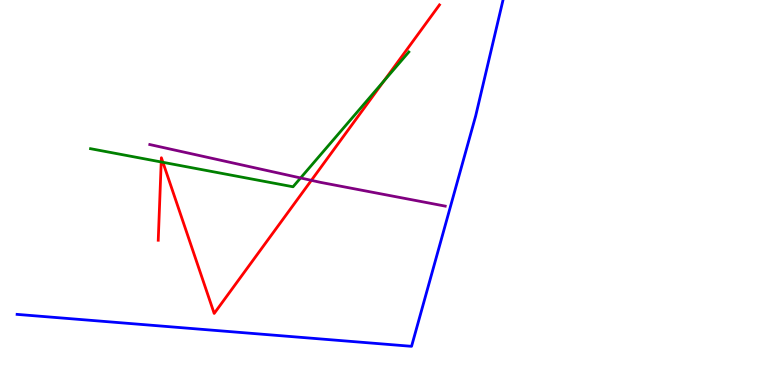[{'lines': ['blue', 'red'], 'intersections': []}, {'lines': ['green', 'red'], 'intersections': [{'x': 2.08, 'y': 5.79}, {'x': 2.1, 'y': 5.78}, {'x': 4.95, 'y': 7.9}]}, {'lines': ['purple', 'red'], 'intersections': [{'x': 4.02, 'y': 5.32}]}, {'lines': ['blue', 'green'], 'intersections': []}, {'lines': ['blue', 'purple'], 'intersections': []}, {'lines': ['green', 'purple'], 'intersections': [{'x': 3.88, 'y': 5.38}]}]